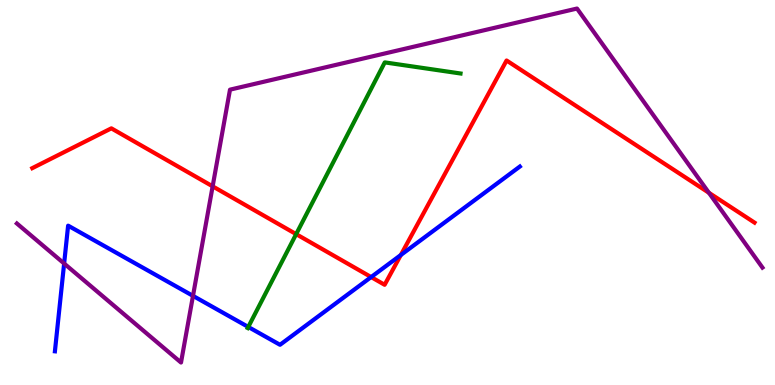[{'lines': ['blue', 'red'], 'intersections': [{'x': 4.79, 'y': 2.8}, {'x': 5.17, 'y': 3.38}]}, {'lines': ['green', 'red'], 'intersections': [{'x': 3.82, 'y': 3.92}]}, {'lines': ['purple', 'red'], 'intersections': [{'x': 2.74, 'y': 5.16}, {'x': 9.15, 'y': 4.99}]}, {'lines': ['blue', 'green'], 'intersections': [{'x': 3.2, 'y': 1.51}]}, {'lines': ['blue', 'purple'], 'intersections': [{'x': 0.828, 'y': 3.16}, {'x': 2.49, 'y': 2.32}]}, {'lines': ['green', 'purple'], 'intersections': []}]